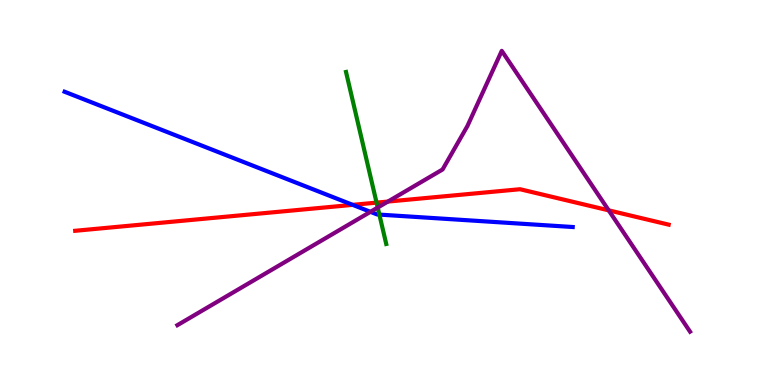[{'lines': ['blue', 'red'], 'intersections': [{'x': 4.55, 'y': 4.68}]}, {'lines': ['green', 'red'], 'intersections': [{'x': 4.86, 'y': 4.74}]}, {'lines': ['purple', 'red'], 'intersections': [{'x': 5.01, 'y': 4.76}, {'x': 7.85, 'y': 4.54}]}, {'lines': ['blue', 'green'], 'intersections': [{'x': 4.9, 'y': 4.43}]}, {'lines': ['blue', 'purple'], 'intersections': [{'x': 4.78, 'y': 4.5}]}, {'lines': ['green', 'purple'], 'intersections': [{'x': 4.87, 'y': 4.61}]}]